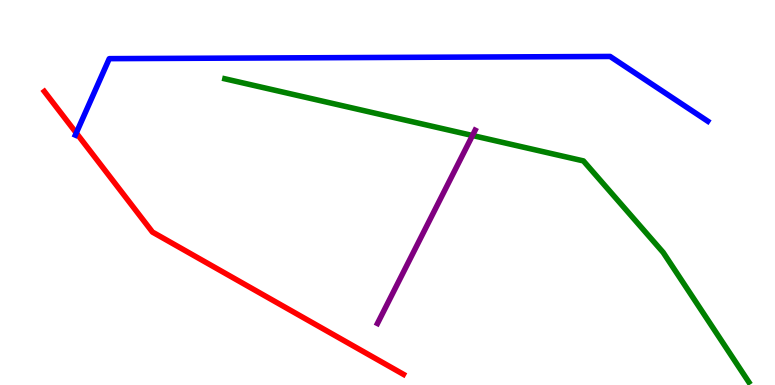[{'lines': ['blue', 'red'], 'intersections': [{'x': 0.984, 'y': 6.55}]}, {'lines': ['green', 'red'], 'intersections': []}, {'lines': ['purple', 'red'], 'intersections': []}, {'lines': ['blue', 'green'], 'intersections': []}, {'lines': ['blue', 'purple'], 'intersections': []}, {'lines': ['green', 'purple'], 'intersections': [{'x': 6.1, 'y': 6.48}]}]